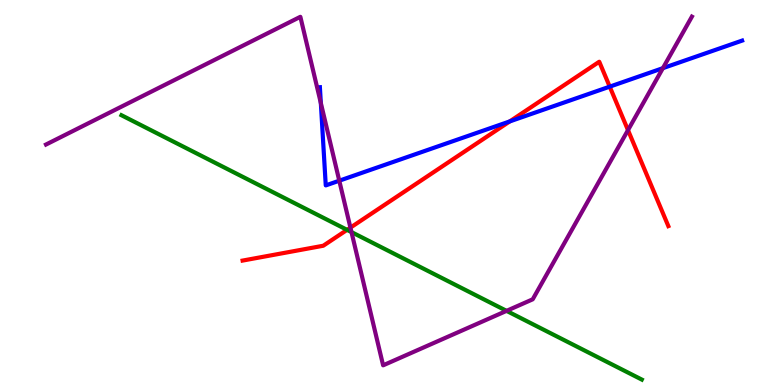[{'lines': ['blue', 'red'], 'intersections': [{'x': 6.58, 'y': 6.85}, {'x': 7.87, 'y': 7.75}]}, {'lines': ['green', 'red'], 'intersections': [{'x': 4.48, 'y': 4.03}]}, {'lines': ['purple', 'red'], 'intersections': [{'x': 4.52, 'y': 4.09}, {'x': 8.1, 'y': 6.62}]}, {'lines': ['blue', 'green'], 'intersections': []}, {'lines': ['blue', 'purple'], 'intersections': [{'x': 4.14, 'y': 7.32}, {'x': 4.38, 'y': 5.31}, {'x': 8.55, 'y': 8.23}]}, {'lines': ['green', 'purple'], 'intersections': [{'x': 4.54, 'y': 3.97}, {'x': 6.54, 'y': 1.93}]}]